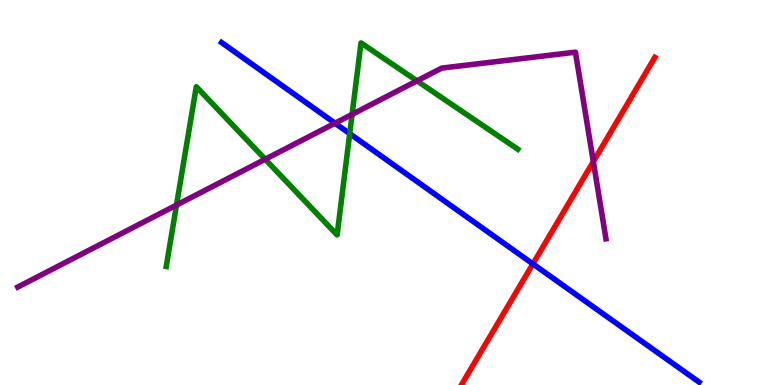[{'lines': ['blue', 'red'], 'intersections': [{'x': 6.88, 'y': 3.15}]}, {'lines': ['green', 'red'], 'intersections': []}, {'lines': ['purple', 'red'], 'intersections': [{'x': 7.66, 'y': 5.8}]}, {'lines': ['blue', 'green'], 'intersections': [{'x': 4.51, 'y': 6.53}]}, {'lines': ['blue', 'purple'], 'intersections': [{'x': 4.32, 'y': 6.8}]}, {'lines': ['green', 'purple'], 'intersections': [{'x': 2.28, 'y': 4.67}, {'x': 3.42, 'y': 5.86}, {'x': 4.54, 'y': 7.03}, {'x': 5.38, 'y': 7.9}]}]